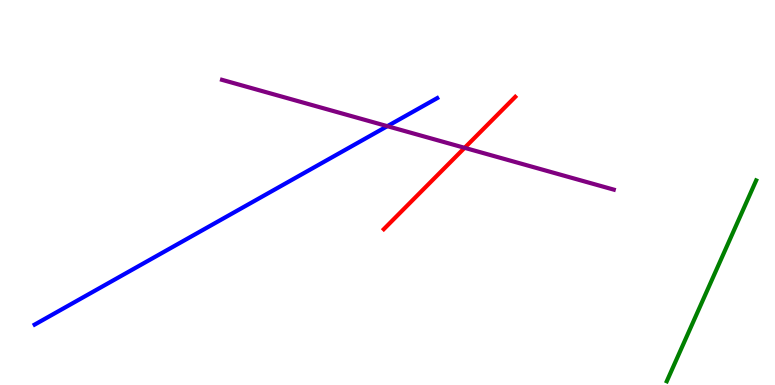[{'lines': ['blue', 'red'], 'intersections': []}, {'lines': ['green', 'red'], 'intersections': []}, {'lines': ['purple', 'red'], 'intersections': [{'x': 6.0, 'y': 6.16}]}, {'lines': ['blue', 'green'], 'intersections': []}, {'lines': ['blue', 'purple'], 'intersections': [{'x': 5.0, 'y': 6.72}]}, {'lines': ['green', 'purple'], 'intersections': []}]